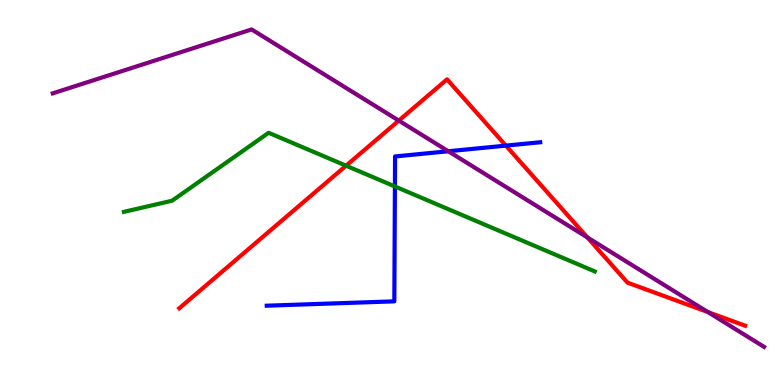[{'lines': ['blue', 'red'], 'intersections': [{'x': 6.53, 'y': 6.22}]}, {'lines': ['green', 'red'], 'intersections': [{'x': 4.47, 'y': 5.7}]}, {'lines': ['purple', 'red'], 'intersections': [{'x': 5.15, 'y': 6.87}, {'x': 7.58, 'y': 3.83}, {'x': 9.13, 'y': 1.89}]}, {'lines': ['blue', 'green'], 'intersections': [{'x': 5.1, 'y': 5.16}]}, {'lines': ['blue', 'purple'], 'intersections': [{'x': 5.78, 'y': 6.07}]}, {'lines': ['green', 'purple'], 'intersections': []}]